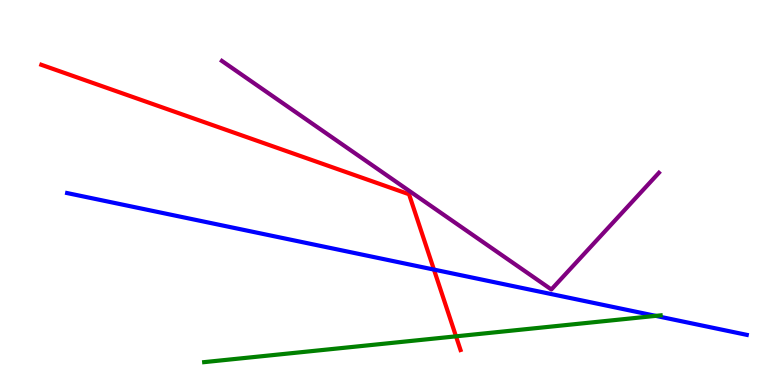[{'lines': ['blue', 'red'], 'intersections': [{'x': 5.6, 'y': 3.0}]}, {'lines': ['green', 'red'], 'intersections': [{'x': 5.88, 'y': 1.26}]}, {'lines': ['purple', 'red'], 'intersections': []}, {'lines': ['blue', 'green'], 'intersections': [{'x': 8.46, 'y': 1.8}]}, {'lines': ['blue', 'purple'], 'intersections': []}, {'lines': ['green', 'purple'], 'intersections': []}]